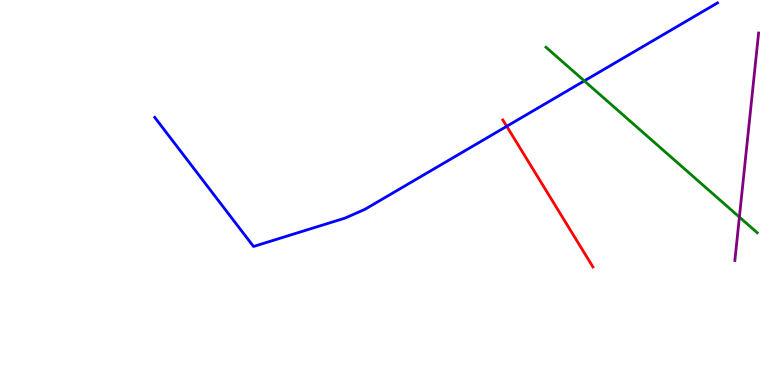[{'lines': ['blue', 'red'], 'intersections': [{'x': 6.54, 'y': 6.72}]}, {'lines': ['green', 'red'], 'intersections': []}, {'lines': ['purple', 'red'], 'intersections': []}, {'lines': ['blue', 'green'], 'intersections': [{'x': 7.54, 'y': 7.9}]}, {'lines': ['blue', 'purple'], 'intersections': []}, {'lines': ['green', 'purple'], 'intersections': [{'x': 9.54, 'y': 4.36}]}]